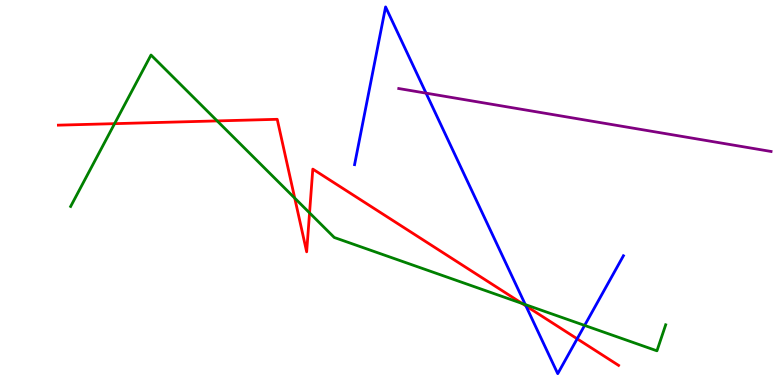[{'lines': ['blue', 'red'], 'intersections': [{'x': 6.79, 'y': 2.05}, {'x': 7.45, 'y': 1.2}]}, {'lines': ['green', 'red'], 'intersections': [{'x': 1.48, 'y': 6.79}, {'x': 2.8, 'y': 6.86}, {'x': 3.8, 'y': 4.85}, {'x': 3.99, 'y': 4.47}, {'x': 6.74, 'y': 2.12}]}, {'lines': ['purple', 'red'], 'intersections': []}, {'lines': ['blue', 'green'], 'intersections': [{'x': 6.78, 'y': 2.09}, {'x': 7.54, 'y': 1.55}]}, {'lines': ['blue', 'purple'], 'intersections': [{'x': 5.5, 'y': 7.58}]}, {'lines': ['green', 'purple'], 'intersections': []}]